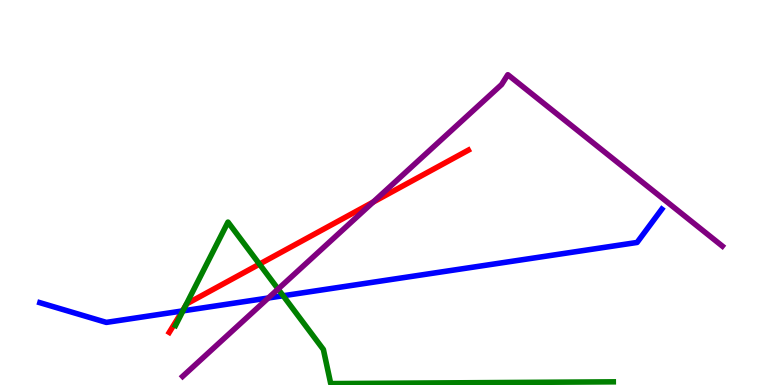[{'lines': ['blue', 'red'], 'intersections': [{'x': 2.35, 'y': 1.92}]}, {'lines': ['green', 'red'], 'intersections': [{'x': 2.39, 'y': 2.05}, {'x': 3.35, 'y': 3.14}]}, {'lines': ['purple', 'red'], 'intersections': [{'x': 4.81, 'y': 4.75}]}, {'lines': ['blue', 'green'], 'intersections': [{'x': 2.36, 'y': 1.93}, {'x': 3.65, 'y': 2.32}]}, {'lines': ['blue', 'purple'], 'intersections': [{'x': 3.46, 'y': 2.26}]}, {'lines': ['green', 'purple'], 'intersections': [{'x': 3.59, 'y': 2.49}]}]